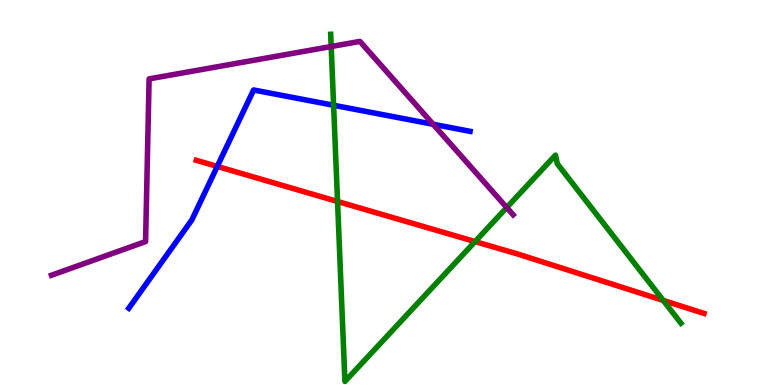[{'lines': ['blue', 'red'], 'intersections': [{'x': 2.8, 'y': 5.68}]}, {'lines': ['green', 'red'], 'intersections': [{'x': 4.36, 'y': 4.77}, {'x': 6.13, 'y': 3.73}, {'x': 8.56, 'y': 2.2}]}, {'lines': ['purple', 'red'], 'intersections': []}, {'lines': ['blue', 'green'], 'intersections': [{'x': 4.3, 'y': 7.27}]}, {'lines': ['blue', 'purple'], 'intersections': [{'x': 5.59, 'y': 6.77}]}, {'lines': ['green', 'purple'], 'intersections': [{'x': 4.27, 'y': 8.79}, {'x': 6.54, 'y': 4.61}]}]